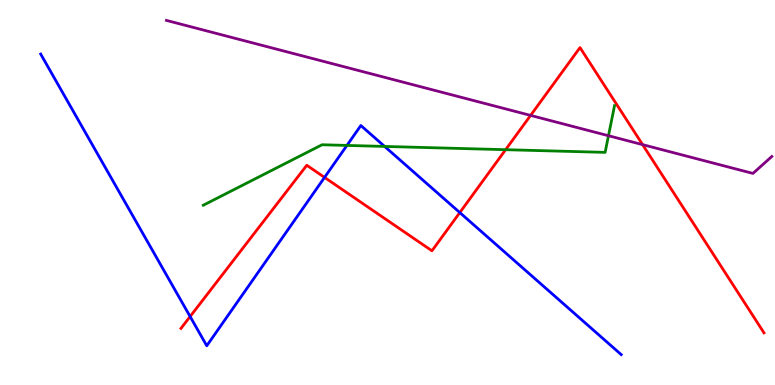[{'lines': ['blue', 'red'], 'intersections': [{'x': 2.45, 'y': 1.78}, {'x': 4.19, 'y': 5.39}, {'x': 5.93, 'y': 4.48}]}, {'lines': ['green', 'red'], 'intersections': [{'x': 6.52, 'y': 6.11}]}, {'lines': ['purple', 'red'], 'intersections': [{'x': 6.85, 'y': 7.0}, {'x': 8.29, 'y': 6.24}]}, {'lines': ['blue', 'green'], 'intersections': [{'x': 4.48, 'y': 6.22}, {'x': 4.96, 'y': 6.2}]}, {'lines': ['blue', 'purple'], 'intersections': []}, {'lines': ['green', 'purple'], 'intersections': [{'x': 7.85, 'y': 6.47}]}]